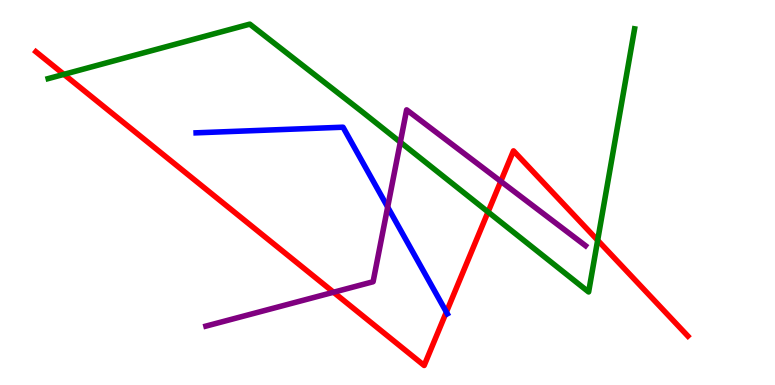[{'lines': ['blue', 'red'], 'intersections': [{'x': 5.76, 'y': 1.89}]}, {'lines': ['green', 'red'], 'intersections': [{'x': 0.825, 'y': 8.07}, {'x': 6.3, 'y': 4.49}, {'x': 7.71, 'y': 3.76}]}, {'lines': ['purple', 'red'], 'intersections': [{'x': 4.3, 'y': 2.41}, {'x': 6.46, 'y': 5.29}]}, {'lines': ['blue', 'green'], 'intersections': []}, {'lines': ['blue', 'purple'], 'intersections': [{'x': 5.0, 'y': 4.62}]}, {'lines': ['green', 'purple'], 'intersections': [{'x': 5.17, 'y': 6.31}]}]